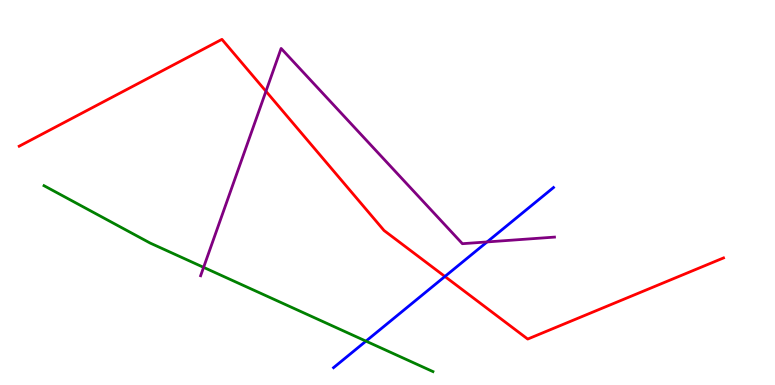[{'lines': ['blue', 'red'], 'intersections': [{'x': 5.74, 'y': 2.82}]}, {'lines': ['green', 'red'], 'intersections': []}, {'lines': ['purple', 'red'], 'intersections': [{'x': 3.43, 'y': 7.63}]}, {'lines': ['blue', 'green'], 'intersections': [{'x': 4.72, 'y': 1.14}]}, {'lines': ['blue', 'purple'], 'intersections': [{'x': 6.29, 'y': 3.72}]}, {'lines': ['green', 'purple'], 'intersections': [{'x': 2.63, 'y': 3.06}]}]